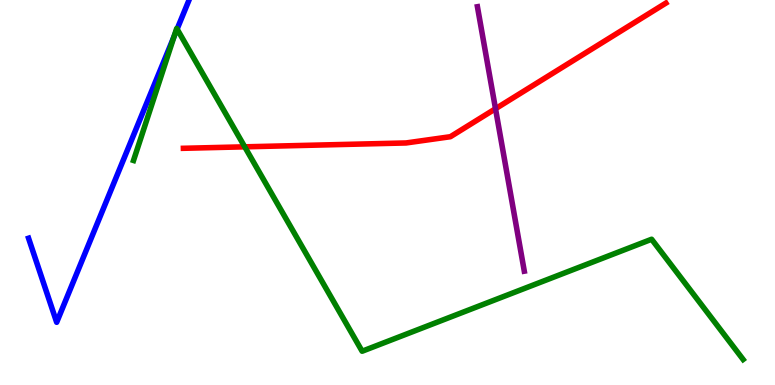[{'lines': ['blue', 'red'], 'intersections': []}, {'lines': ['green', 'red'], 'intersections': [{'x': 3.16, 'y': 6.19}]}, {'lines': ['purple', 'red'], 'intersections': [{'x': 6.39, 'y': 7.18}]}, {'lines': ['blue', 'green'], 'intersections': [{'x': 2.25, 'y': 9.05}, {'x': 2.29, 'y': 9.24}]}, {'lines': ['blue', 'purple'], 'intersections': []}, {'lines': ['green', 'purple'], 'intersections': []}]